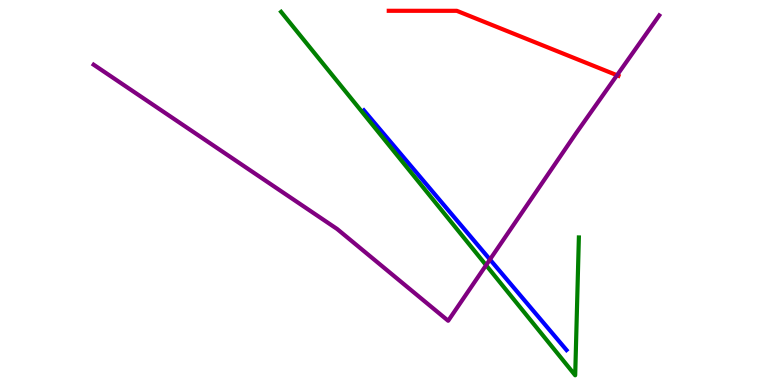[{'lines': ['blue', 'red'], 'intersections': []}, {'lines': ['green', 'red'], 'intersections': []}, {'lines': ['purple', 'red'], 'intersections': [{'x': 7.96, 'y': 8.05}]}, {'lines': ['blue', 'green'], 'intersections': []}, {'lines': ['blue', 'purple'], 'intersections': [{'x': 6.32, 'y': 3.26}]}, {'lines': ['green', 'purple'], 'intersections': [{'x': 6.27, 'y': 3.11}]}]